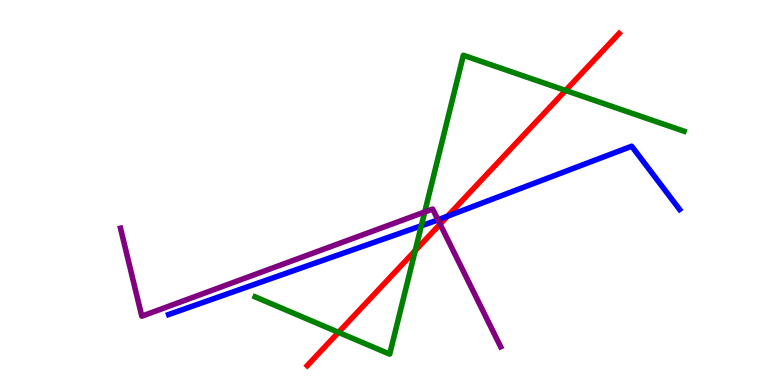[{'lines': ['blue', 'red'], 'intersections': [{'x': 5.78, 'y': 4.39}]}, {'lines': ['green', 'red'], 'intersections': [{'x': 4.37, 'y': 1.37}, {'x': 5.36, 'y': 3.49}, {'x': 7.3, 'y': 7.65}]}, {'lines': ['purple', 'red'], 'intersections': [{'x': 5.68, 'y': 4.18}]}, {'lines': ['blue', 'green'], 'intersections': [{'x': 5.44, 'y': 4.14}]}, {'lines': ['blue', 'purple'], 'intersections': [{'x': 5.65, 'y': 4.29}]}, {'lines': ['green', 'purple'], 'intersections': [{'x': 5.48, 'y': 4.49}]}]